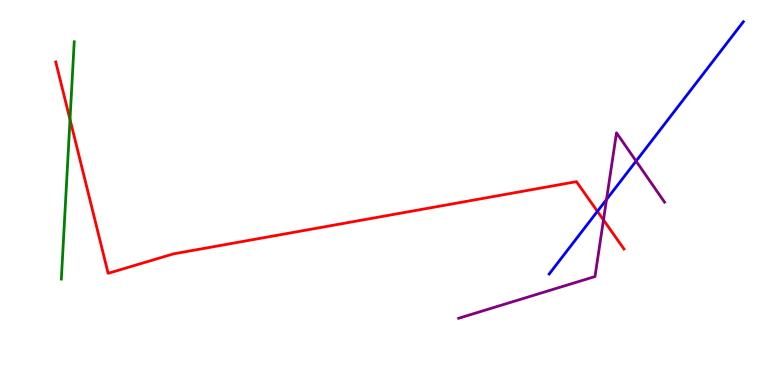[{'lines': ['blue', 'red'], 'intersections': [{'x': 7.71, 'y': 4.51}]}, {'lines': ['green', 'red'], 'intersections': [{'x': 0.903, 'y': 6.9}]}, {'lines': ['purple', 'red'], 'intersections': [{'x': 7.79, 'y': 4.29}]}, {'lines': ['blue', 'green'], 'intersections': []}, {'lines': ['blue', 'purple'], 'intersections': [{'x': 7.83, 'y': 4.82}, {'x': 8.21, 'y': 5.82}]}, {'lines': ['green', 'purple'], 'intersections': []}]